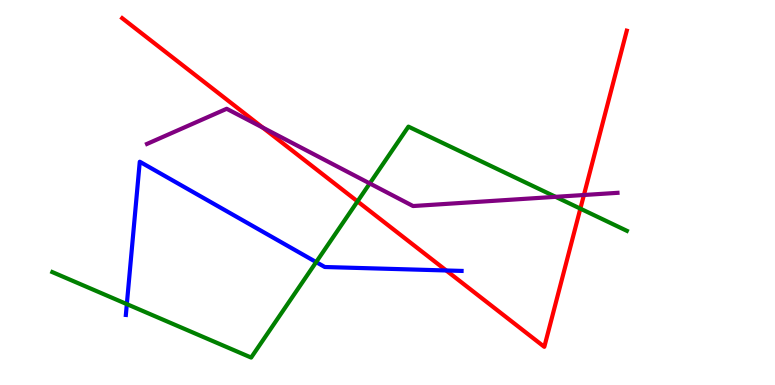[{'lines': ['blue', 'red'], 'intersections': [{'x': 5.76, 'y': 2.97}]}, {'lines': ['green', 'red'], 'intersections': [{'x': 4.61, 'y': 4.77}, {'x': 7.49, 'y': 4.58}]}, {'lines': ['purple', 'red'], 'intersections': [{'x': 3.39, 'y': 6.69}, {'x': 7.53, 'y': 4.93}]}, {'lines': ['blue', 'green'], 'intersections': [{'x': 1.64, 'y': 2.1}, {'x': 4.08, 'y': 3.19}]}, {'lines': ['blue', 'purple'], 'intersections': []}, {'lines': ['green', 'purple'], 'intersections': [{'x': 4.77, 'y': 5.24}, {'x': 7.17, 'y': 4.89}]}]